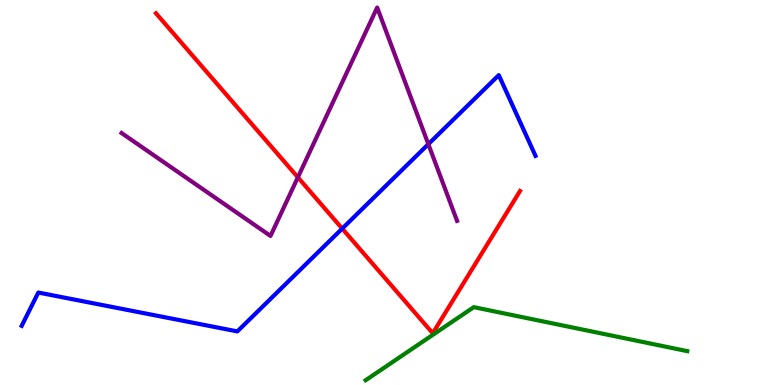[{'lines': ['blue', 'red'], 'intersections': [{'x': 4.42, 'y': 4.06}]}, {'lines': ['green', 'red'], 'intersections': []}, {'lines': ['purple', 'red'], 'intersections': [{'x': 3.84, 'y': 5.39}]}, {'lines': ['blue', 'green'], 'intersections': []}, {'lines': ['blue', 'purple'], 'intersections': [{'x': 5.53, 'y': 6.26}]}, {'lines': ['green', 'purple'], 'intersections': []}]